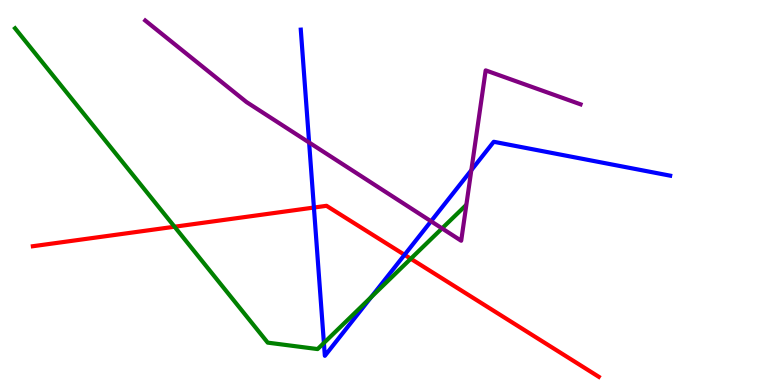[{'lines': ['blue', 'red'], 'intersections': [{'x': 4.05, 'y': 4.61}, {'x': 5.22, 'y': 3.38}]}, {'lines': ['green', 'red'], 'intersections': [{'x': 2.25, 'y': 4.11}, {'x': 5.3, 'y': 3.28}]}, {'lines': ['purple', 'red'], 'intersections': []}, {'lines': ['blue', 'green'], 'intersections': [{'x': 4.18, 'y': 1.09}, {'x': 4.79, 'y': 2.28}]}, {'lines': ['blue', 'purple'], 'intersections': [{'x': 3.99, 'y': 6.3}, {'x': 5.56, 'y': 4.25}, {'x': 6.08, 'y': 5.58}]}, {'lines': ['green', 'purple'], 'intersections': [{'x': 5.7, 'y': 4.07}]}]